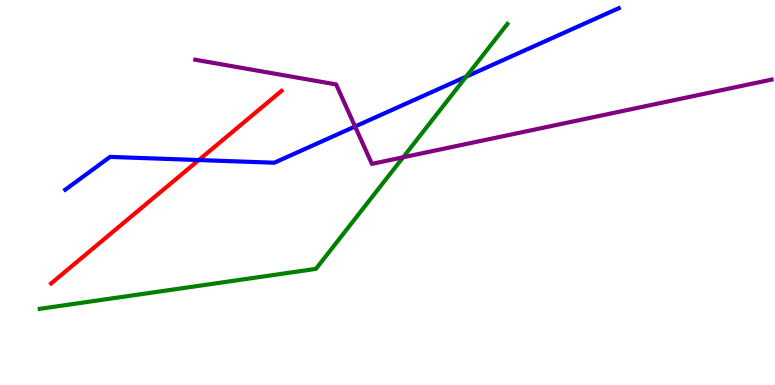[{'lines': ['blue', 'red'], 'intersections': [{'x': 2.57, 'y': 5.84}]}, {'lines': ['green', 'red'], 'intersections': []}, {'lines': ['purple', 'red'], 'intersections': []}, {'lines': ['blue', 'green'], 'intersections': [{'x': 6.02, 'y': 8.01}]}, {'lines': ['blue', 'purple'], 'intersections': [{'x': 4.58, 'y': 6.71}]}, {'lines': ['green', 'purple'], 'intersections': [{'x': 5.2, 'y': 5.91}]}]